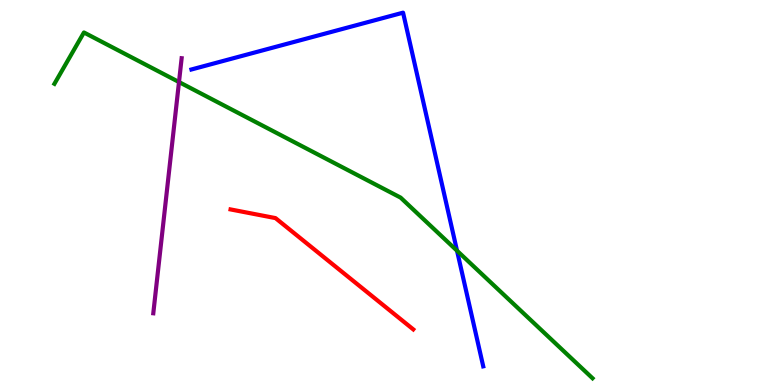[{'lines': ['blue', 'red'], 'intersections': []}, {'lines': ['green', 'red'], 'intersections': []}, {'lines': ['purple', 'red'], 'intersections': []}, {'lines': ['blue', 'green'], 'intersections': [{'x': 5.9, 'y': 3.49}]}, {'lines': ['blue', 'purple'], 'intersections': []}, {'lines': ['green', 'purple'], 'intersections': [{'x': 2.31, 'y': 7.87}]}]